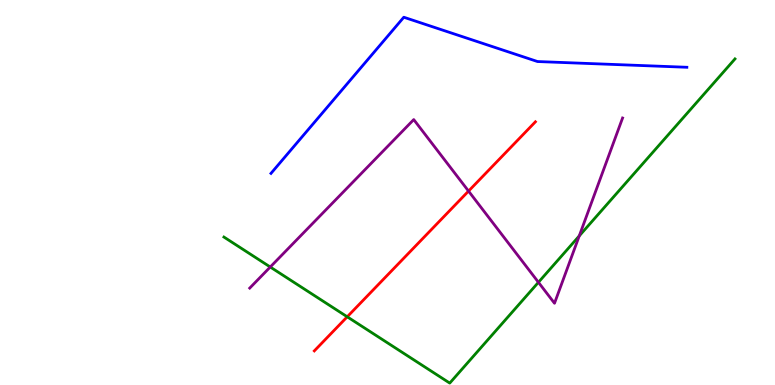[{'lines': ['blue', 'red'], 'intersections': []}, {'lines': ['green', 'red'], 'intersections': [{'x': 4.48, 'y': 1.77}]}, {'lines': ['purple', 'red'], 'intersections': [{'x': 6.05, 'y': 5.04}]}, {'lines': ['blue', 'green'], 'intersections': []}, {'lines': ['blue', 'purple'], 'intersections': []}, {'lines': ['green', 'purple'], 'intersections': [{'x': 3.49, 'y': 3.06}, {'x': 6.95, 'y': 2.67}, {'x': 7.47, 'y': 3.87}]}]